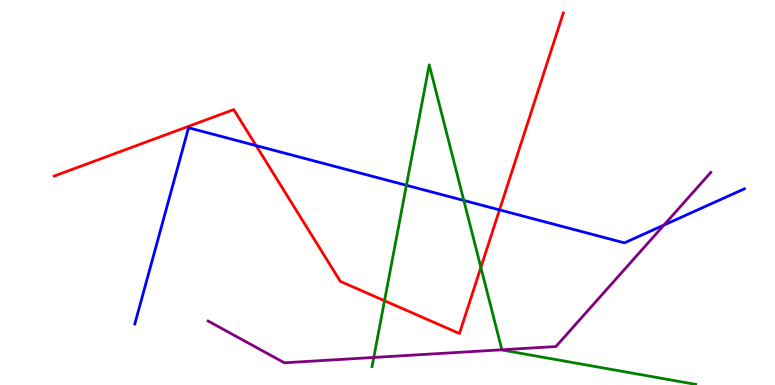[{'lines': ['blue', 'red'], 'intersections': [{'x': 3.3, 'y': 6.22}, {'x': 6.45, 'y': 4.55}]}, {'lines': ['green', 'red'], 'intersections': [{'x': 4.96, 'y': 2.19}, {'x': 6.2, 'y': 3.05}]}, {'lines': ['purple', 'red'], 'intersections': []}, {'lines': ['blue', 'green'], 'intersections': [{'x': 5.24, 'y': 5.19}, {'x': 5.98, 'y': 4.79}]}, {'lines': ['blue', 'purple'], 'intersections': [{'x': 8.57, 'y': 4.15}]}, {'lines': ['green', 'purple'], 'intersections': [{'x': 4.82, 'y': 0.716}, {'x': 6.48, 'y': 0.915}]}]